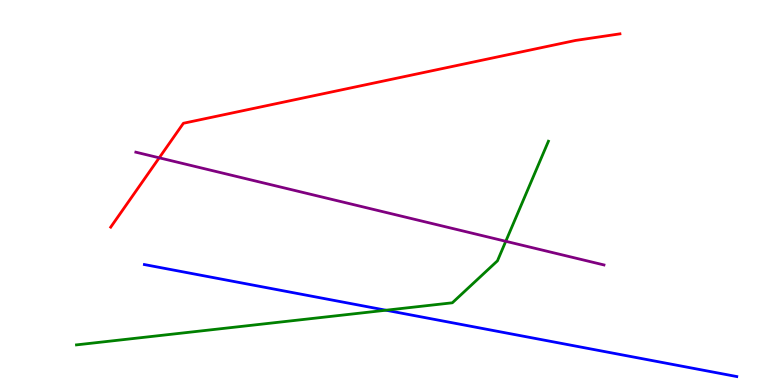[{'lines': ['blue', 'red'], 'intersections': []}, {'lines': ['green', 'red'], 'intersections': []}, {'lines': ['purple', 'red'], 'intersections': [{'x': 2.05, 'y': 5.9}]}, {'lines': ['blue', 'green'], 'intersections': [{'x': 4.98, 'y': 1.94}]}, {'lines': ['blue', 'purple'], 'intersections': []}, {'lines': ['green', 'purple'], 'intersections': [{'x': 6.53, 'y': 3.73}]}]